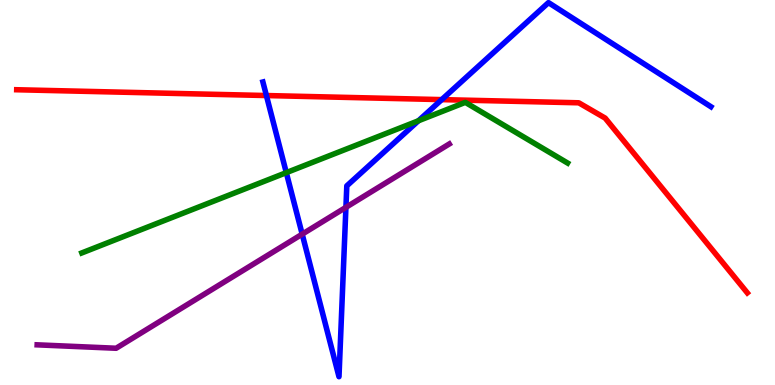[{'lines': ['blue', 'red'], 'intersections': [{'x': 3.44, 'y': 7.52}, {'x': 5.7, 'y': 7.41}]}, {'lines': ['green', 'red'], 'intersections': []}, {'lines': ['purple', 'red'], 'intersections': []}, {'lines': ['blue', 'green'], 'intersections': [{'x': 3.69, 'y': 5.52}, {'x': 5.4, 'y': 6.86}]}, {'lines': ['blue', 'purple'], 'intersections': [{'x': 3.9, 'y': 3.92}, {'x': 4.46, 'y': 4.61}]}, {'lines': ['green', 'purple'], 'intersections': []}]